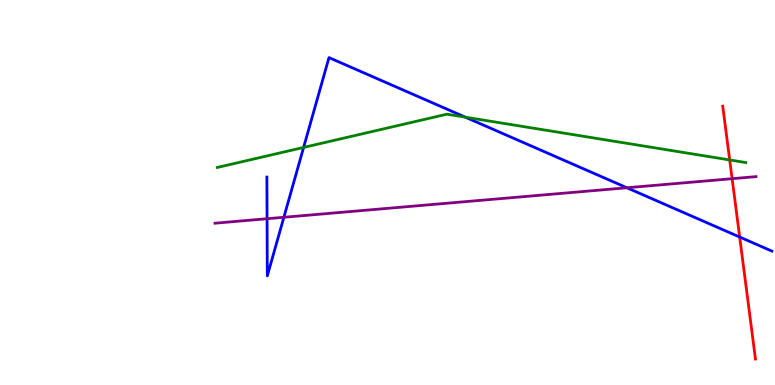[{'lines': ['blue', 'red'], 'intersections': [{'x': 9.54, 'y': 3.84}]}, {'lines': ['green', 'red'], 'intersections': [{'x': 9.42, 'y': 5.85}]}, {'lines': ['purple', 'red'], 'intersections': [{'x': 9.45, 'y': 5.36}]}, {'lines': ['blue', 'green'], 'intersections': [{'x': 3.92, 'y': 6.17}, {'x': 6.0, 'y': 6.96}]}, {'lines': ['blue', 'purple'], 'intersections': [{'x': 3.45, 'y': 4.32}, {'x': 3.66, 'y': 4.36}, {'x': 8.09, 'y': 5.12}]}, {'lines': ['green', 'purple'], 'intersections': []}]